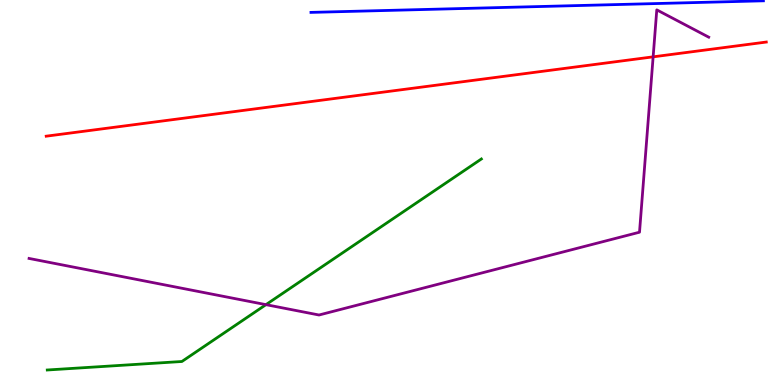[{'lines': ['blue', 'red'], 'intersections': []}, {'lines': ['green', 'red'], 'intersections': []}, {'lines': ['purple', 'red'], 'intersections': [{'x': 8.43, 'y': 8.52}]}, {'lines': ['blue', 'green'], 'intersections': []}, {'lines': ['blue', 'purple'], 'intersections': []}, {'lines': ['green', 'purple'], 'intersections': [{'x': 3.43, 'y': 2.09}]}]